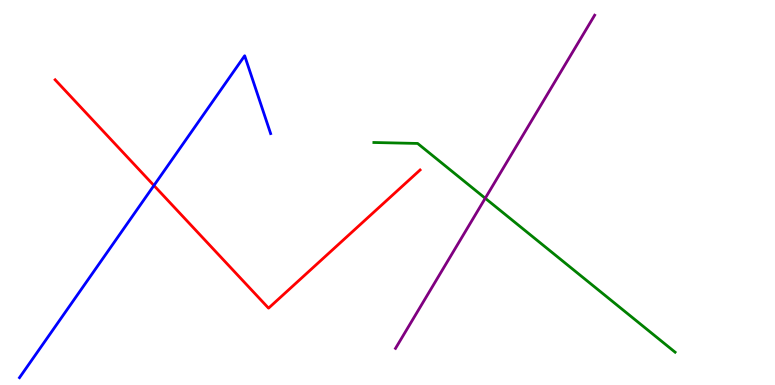[{'lines': ['blue', 'red'], 'intersections': [{'x': 1.99, 'y': 5.18}]}, {'lines': ['green', 'red'], 'intersections': []}, {'lines': ['purple', 'red'], 'intersections': []}, {'lines': ['blue', 'green'], 'intersections': []}, {'lines': ['blue', 'purple'], 'intersections': []}, {'lines': ['green', 'purple'], 'intersections': [{'x': 6.26, 'y': 4.85}]}]